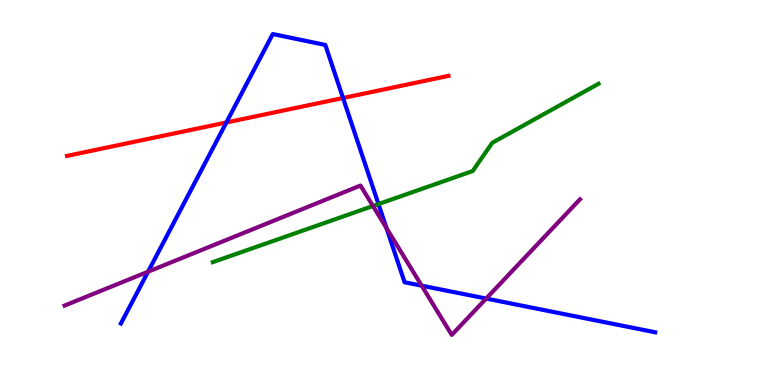[{'lines': ['blue', 'red'], 'intersections': [{'x': 2.92, 'y': 6.82}, {'x': 4.43, 'y': 7.45}]}, {'lines': ['green', 'red'], 'intersections': []}, {'lines': ['purple', 'red'], 'intersections': []}, {'lines': ['blue', 'green'], 'intersections': [{'x': 4.88, 'y': 4.7}]}, {'lines': ['blue', 'purple'], 'intersections': [{'x': 1.91, 'y': 2.94}, {'x': 4.99, 'y': 4.07}, {'x': 5.44, 'y': 2.58}, {'x': 6.27, 'y': 2.25}]}, {'lines': ['green', 'purple'], 'intersections': [{'x': 4.81, 'y': 4.65}]}]